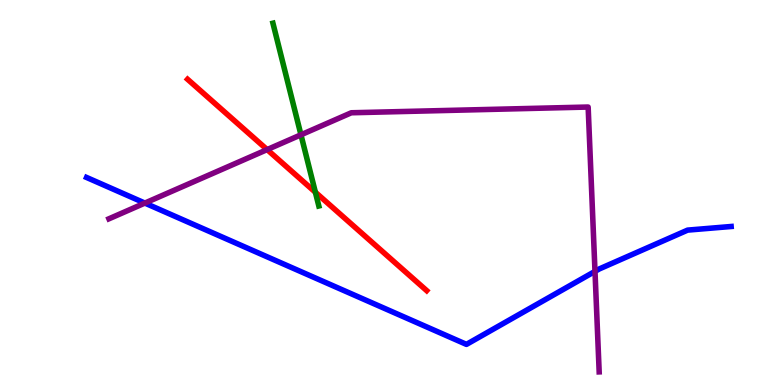[{'lines': ['blue', 'red'], 'intersections': []}, {'lines': ['green', 'red'], 'intersections': [{'x': 4.07, 'y': 5.01}]}, {'lines': ['purple', 'red'], 'intersections': [{'x': 3.45, 'y': 6.11}]}, {'lines': ['blue', 'green'], 'intersections': []}, {'lines': ['blue', 'purple'], 'intersections': [{'x': 1.87, 'y': 4.73}, {'x': 7.68, 'y': 2.95}]}, {'lines': ['green', 'purple'], 'intersections': [{'x': 3.88, 'y': 6.5}]}]